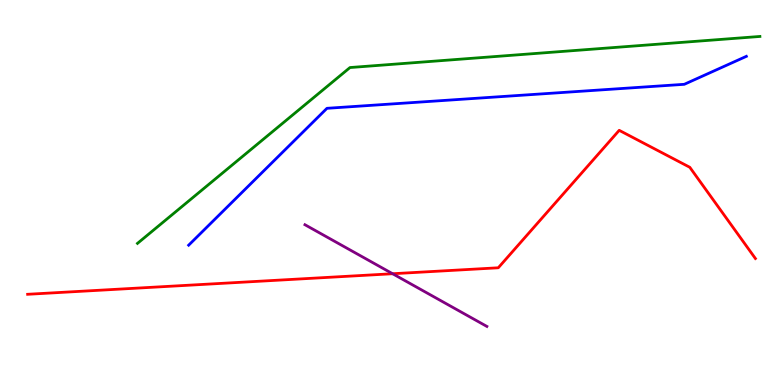[{'lines': ['blue', 'red'], 'intersections': []}, {'lines': ['green', 'red'], 'intersections': []}, {'lines': ['purple', 'red'], 'intersections': [{'x': 5.07, 'y': 2.89}]}, {'lines': ['blue', 'green'], 'intersections': []}, {'lines': ['blue', 'purple'], 'intersections': []}, {'lines': ['green', 'purple'], 'intersections': []}]